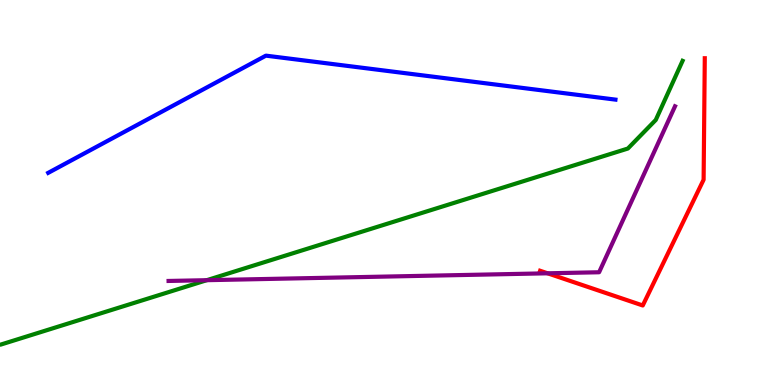[{'lines': ['blue', 'red'], 'intersections': []}, {'lines': ['green', 'red'], 'intersections': []}, {'lines': ['purple', 'red'], 'intersections': [{'x': 7.07, 'y': 2.9}]}, {'lines': ['blue', 'green'], 'intersections': []}, {'lines': ['blue', 'purple'], 'intersections': []}, {'lines': ['green', 'purple'], 'intersections': [{'x': 2.67, 'y': 2.72}]}]